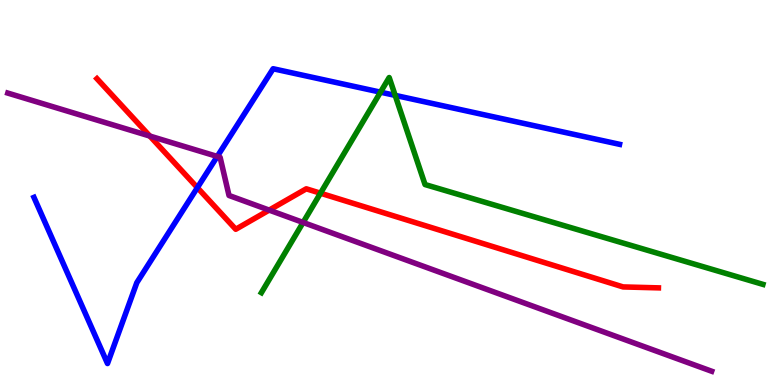[{'lines': ['blue', 'red'], 'intersections': [{'x': 2.55, 'y': 5.13}]}, {'lines': ['green', 'red'], 'intersections': [{'x': 4.14, 'y': 4.98}]}, {'lines': ['purple', 'red'], 'intersections': [{'x': 1.93, 'y': 6.47}, {'x': 3.47, 'y': 4.54}]}, {'lines': ['blue', 'green'], 'intersections': [{'x': 4.91, 'y': 7.61}, {'x': 5.1, 'y': 7.52}]}, {'lines': ['blue', 'purple'], 'intersections': [{'x': 2.8, 'y': 5.94}]}, {'lines': ['green', 'purple'], 'intersections': [{'x': 3.91, 'y': 4.22}]}]